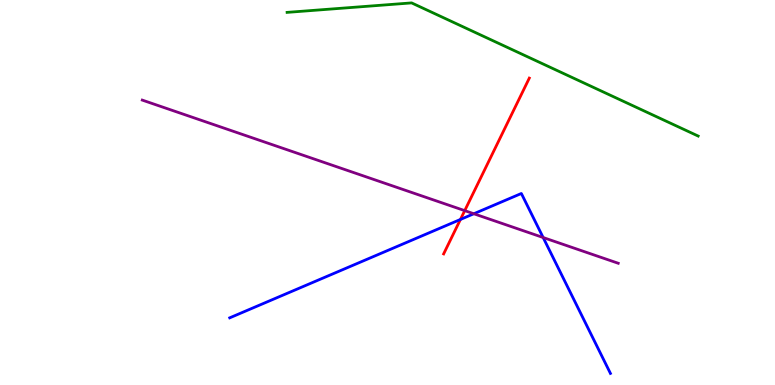[{'lines': ['blue', 'red'], 'intersections': [{'x': 5.94, 'y': 4.3}]}, {'lines': ['green', 'red'], 'intersections': []}, {'lines': ['purple', 'red'], 'intersections': [{'x': 6.0, 'y': 4.53}]}, {'lines': ['blue', 'green'], 'intersections': []}, {'lines': ['blue', 'purple'], 'intersections': [{'x': 6.11, 'y': 4.45}, {'x': 7.01, 'y': 3.83}]}, {'lines': ['green', 'purple'], 'intersections': []}]